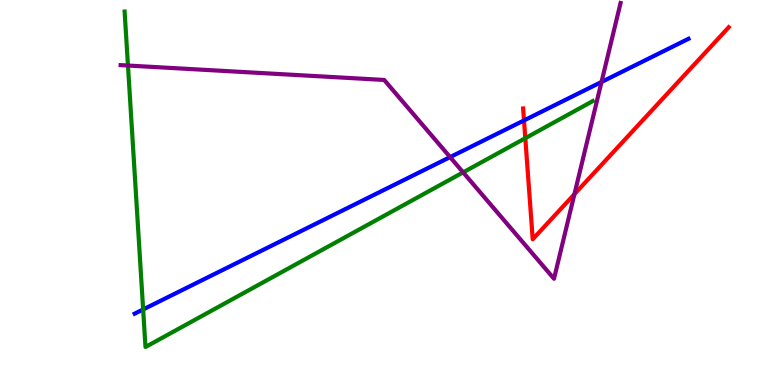[{'lines': ['blue', 'red'], 'intersections': [{'x': 6.76, 'y': 6.87}]}, {'lines': ['green', 'red'], 'intersections': [{'x': 6.78, 'y': 6.41}]}, {'lines': ['purple', 'red'], 'intersections': [{'x': 7.41, 'y': 4.96}]}, {'lines': ['blue', 'green'], 'intersections': [{'x': 1.85, 'y': 1.96}]}, {'lines': ['blue', 'purple'], 'intersections': [{'x': 5.81, 'y': 5.92}, {'x': 7.76, 'y': 7.87}]}, {'lines': ['green', 'purple'], 'intersections': [{'x': 1.65, 'y': 8.3}, {'x': 5.98, 'y': 5.52}]}]